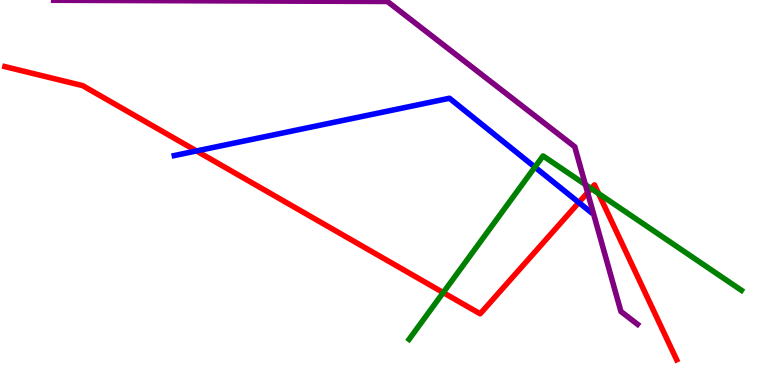[{'lines': ['blue', 'red'], 'intersections': [{'x': 2.53, 'y': 6.08}, {'x': 7.47, 'y': 4.74}]}, {'lines': ['green', 'red'], 'intersections': [{'x': 5.72, 'y': 2.4}, {'x': 7.63, 'y': 5.1}, {'x': 7.72, 'y': 4.97}]}, {'lines': ['purple', 'red'], 'intersections': [{'x': 7.58, 'y': 5.0}]}, {'lines': ['blue', 'green'], 'intersections': [{'x': 6.9, 'y': 5.66}]}, {'lines': ['blue', 'purple'], 'intersections': []}, {'lines': ['green', 'purple'], 'intersections': [{'x': 7.55, 'y': 5.21}]}]